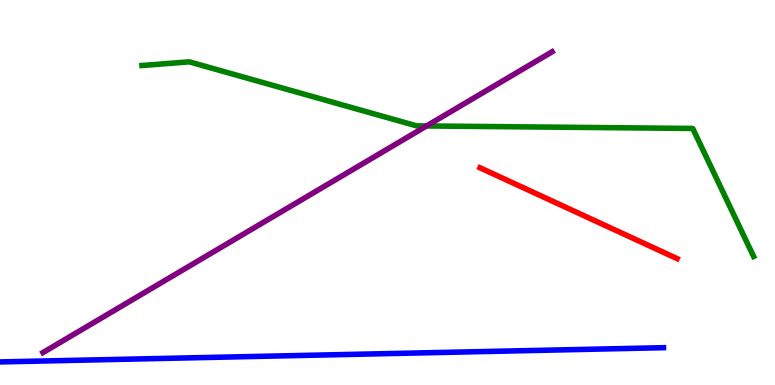[{'lines': ['blue', 'red'], 'intersections': []}, {'lines': ['green', 'red'], 'intersections': []}, {'lines': ['purple', 'red'], 'intersections': []}, {'lines': ['blue', 'green'], 'intersections': []}, {'lines': ['blue', 'purple'], 'intersections': []}, {'lines': ['green', 'purple'], 'intersections': [{'x': 5.5, 'y': 6.73}]}]